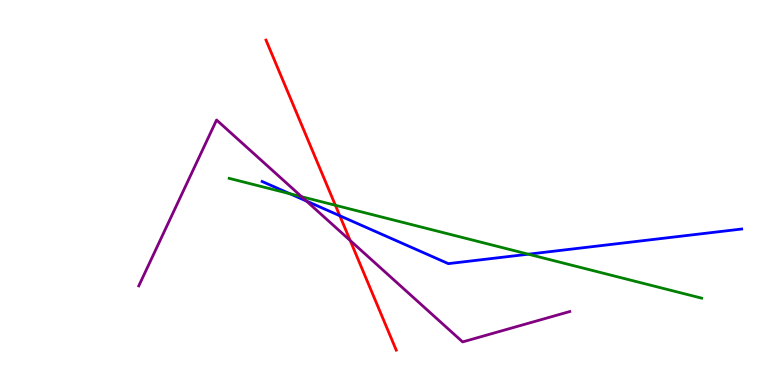[{'lines': ['blue', 'red'], 'intersections': [{'x': 4.38, 'y': 4.4}]}, {'lines': ['green', 'red'], 'intersections': [{'x': 4.33, 'y': 4.67}]}, {'lines': ['purple', 'red'], 'intersections': [{'x': 4.52, 'y': 3.75}]}, {'lines': ['blue', 'green'], 'intersections': [{'x': 3.74, 'y': 4.97}, {'x': 6.82, 'y': 3.4}]}, {'lines': ['blue', 'purple'], 'intersections': [{'x': 3.95, 'y': 4.78}]}, {'lines': ['green', 'purple'], 'intersections': [{'x': 3.89, 'y': 4.89}]}]